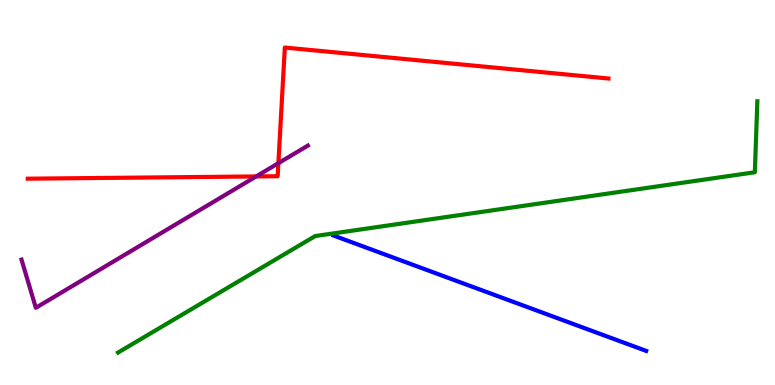[{'lines': ['blue', 'red'], 'intersections': []}, {'lines': ['green', 'red'], 'intersections': []}, {'lines': ['purple', 'red'], 'intersections': [{'x': 3.31, 'y': 5.42}, {'x': 3.59, 'y': 5.76}]}, {'lines': ['blue', 'green'], 'intersections': []}, {'lines': ['blue', 'purple'], 'intersections': []}, {'lines': ['green', 'purple'], 'intersections': []}]